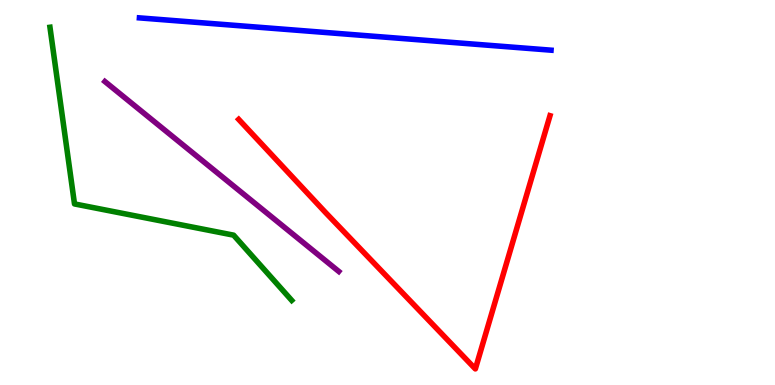[{'lines': ['blue', 'red'], 'intersections': []}, {'lines': ['green', 'red'], 'intersections': []}, {'lines': ['purple', 'red'], 'intersections': []}, {'lines': ['blue', 'green'], 'intersections': []}, {'lines': ['blue', 'purple'], 'intersections': []}, {'lines': ['green', 'purple'], 'intersections': []}]